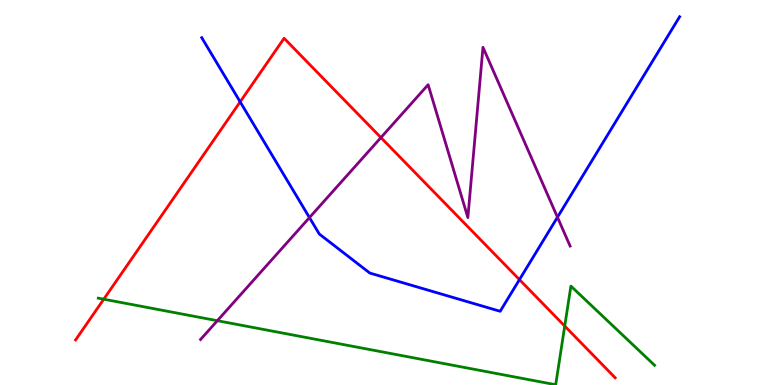[{'lines': ['blue', 'red'], 'intersections': [{'x': 3.1, 'y': 7.35}, {'x': 6.7, 'y': 2.74}]}, {'lines': ['green', 'red'], 'intersections': [{'x': 1.34, 'y': 2.23}, {'x': 7.29, 'y': 1.53}]}, {'lines': ['purple', 'red'], 'intersections': [{'x': 4.92, 'y': 6.43}]}, {'lines': ['blue', 'green'], 'intersections': []}, {'lines': ['blue', 'purple'], 'intersections': [{'x': 3.99, 'y': 4.35}, {'x': 7.19, 'y': 4.36}]}, {'lines': ['green', 'purple'], 'intersections': [{'x': 2.8, 'y': 1.67}]}]